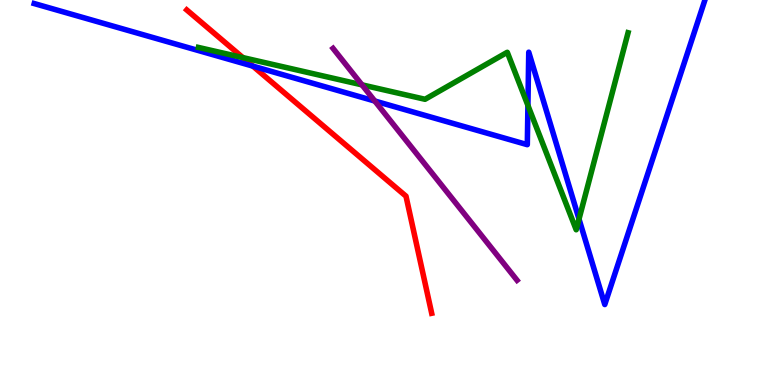[{'lines': ['blue', 'red'], 'intersections': [{'x': 3.26, 'y': 8.28}]}, {'lines': ['green', 'red'], 'intersections': [{'x': 3.13, 'y': 8.5}]}, {'lines': ['purple', 'red'], 'intersections': []}, {'lines': ['blue', 'green'], 'intersections': [{'x': 6.81, 'y': 7.26}, {'x': 7.47, 'y': 4.31}]}, {'lines': ['blue', 'purple'], 'intersections': [{'x': 4.84, 'y': 7.38}]}, {'lines': ['green', 'purple'], 'intersections': [{'x': 4.67, 'y': 7.8}]}]